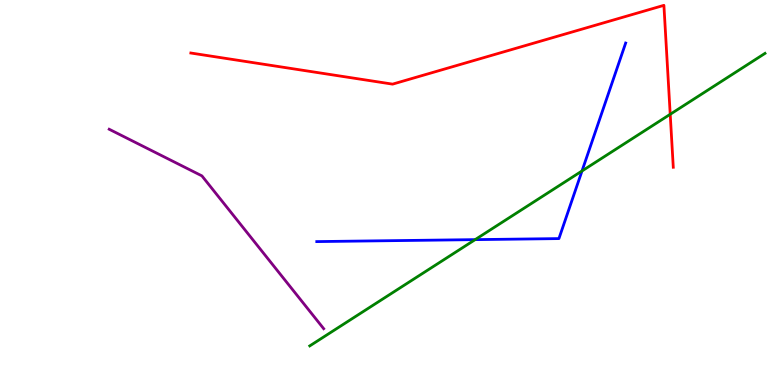[{'lines': ['blue', 'red'], 'intersections': []}, {'lines': ['green', 'red'], 'intersections': [{'x': 8.65, 'y': 7.03}]}, {'lines': ['purple', 'red'], 'intersections': []}, {'lines': ['blue', 'green'], 'intersections': [{'x': 6.13, 'y': 3.78}, {'x': 7.51, 'y': 5.56}]}, {'lines': ['blue', 'purple'], 'intersections': []}, {'lines': ['green', 'purple'], 'intersections': []}]